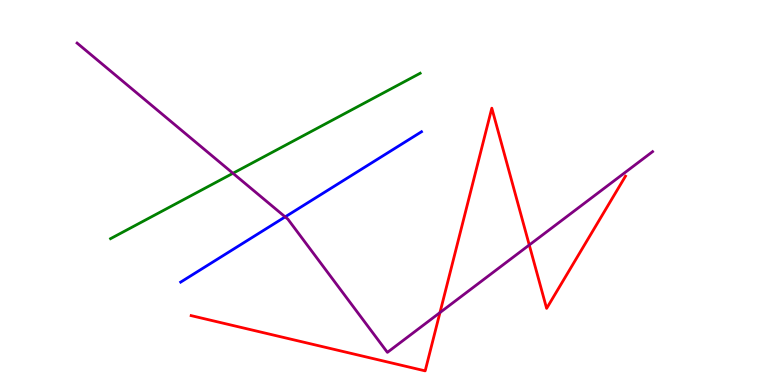[{'lines': ['blue', 'red'], 'intersections': []}, {'lines': ['green', 'red'], 'intersections': []}, {'lines': ['purple', 'red'], 'intersections': [{'x': 5.68, 'y': 1.88}, {'x': 6.83, 'y': 3.64}]}, {'lines': ['blue', 'green'], 'intersections': []}, {'lines': ['blue', 'purple'], 'intersections': [{'x': 3.68, 'y': 4.37}]}, {'lines': ['green', 'purple'], 'intersections': [{'x': 3.01, 'y': 5.5}]}]